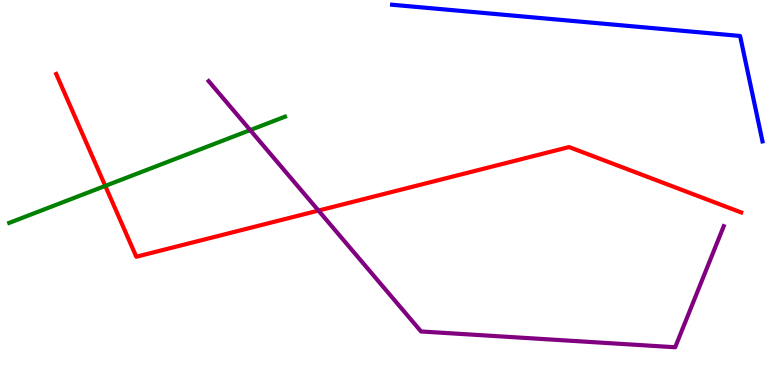[{'lines': ['blue', 'red'], 'intersections': []}, {'lines': ['green', 'red'], 'intersections': [{'x': 1.36, 'y': 5.17}]}, {'lines': ['purple', 'red'], 'intersections': [{'x': 4.11, 'y': 4.53}]}, {'lines': ['blue', 'green'], 'intersections': []}, {'lines': ['blue', 'purple'], 'intersections': []}, {'lines': ['green', 'purple'], 'intersections': [{'x': 3.23, 'y': 6.62}]}]